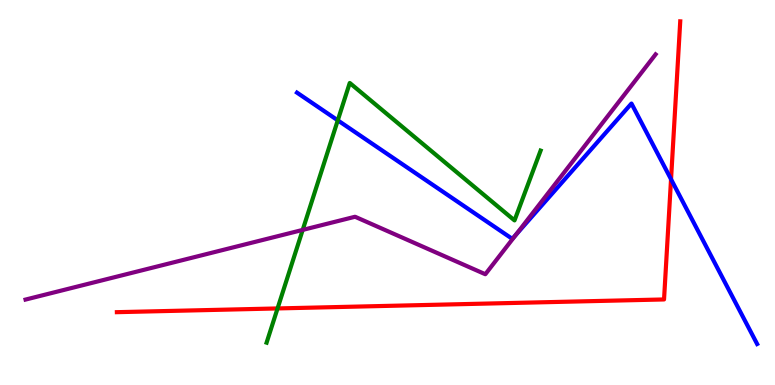[{'lines': ['blue', 'red'], 'intersections': [{'x': 8.66, 'y': 5.34}]}, {'lines': ['green', 'red'], 'intersections': [{'x': 3.58, 'y': 1.99}]}, {'lines': ['purple', 'red'], 'intersections': []}, {'lines': ['blue', 'green'], 'intersections': [{'x': 4.36, 'y': 6.87}]}, {'lines': ['blue', 'purple'], 'intersections': [{'x': 6.66, 'y': 3.9}]}, {'lines': ['green', 'purple'], 'intersections': [{'x': 3.91, 'y': 4.03}]}]